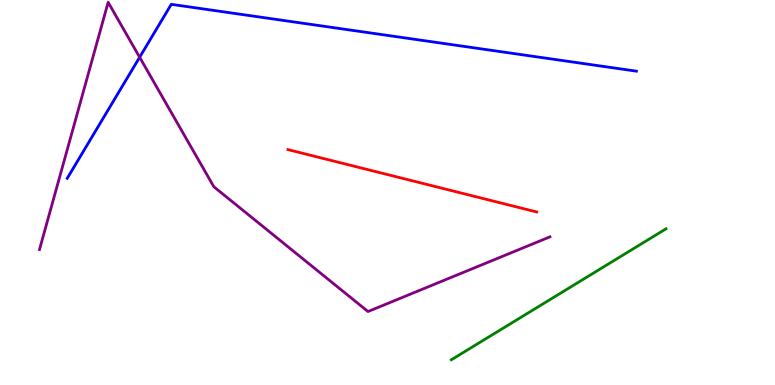[{'lines': ['blue', 'red'], 'intersections': []}, {'lines': ['green', 'red'], 'intersections': []}, {'lines': ['purple', 'red'], 'intersections': []}, {'lines': ['blue', 'green'], 'intersections': []}, {'lines': ['blue', 'purple'], 'intersections': [{'x': 1.8, 'y': 8.51}]}, {'lines': ['green', 'purple'], 'intersections': []}]